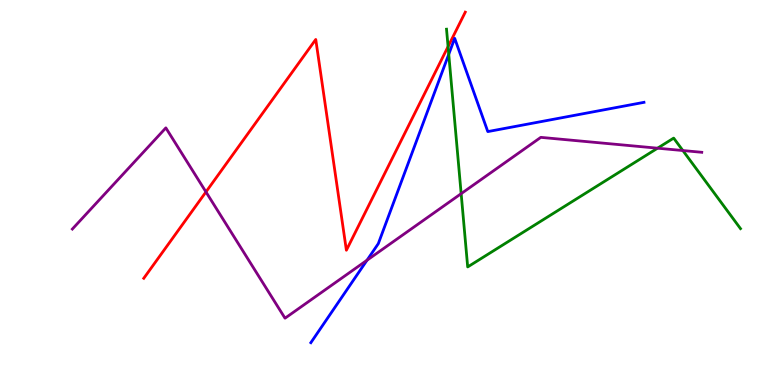[{'lines': ['blue', 'red'], 'intersections': []}, {'lines': ['green', 'red'], 'intersections': [{'x': 5.78, 'y': 8.79}]}, {'lines': ['purple', 'red'], 'intersections': [{'x': 2.66, 'y': 5.01}]}, {'lines': ['blue', 'green'], 'intersections': [{'x': 5.79, 'y': 8.59}]}, {'lines': ['blue', 'purple'], 'intersections': [{'x': 4.74, 'y': 3.24}]}, {'lines': ['green', 'purple'], 'intersections': [{'x': 5.95, 'y': 4.97}, {'x': 8.48, 'y': 6.15}, {'x': 8.81, 'y': 6.09}]}]